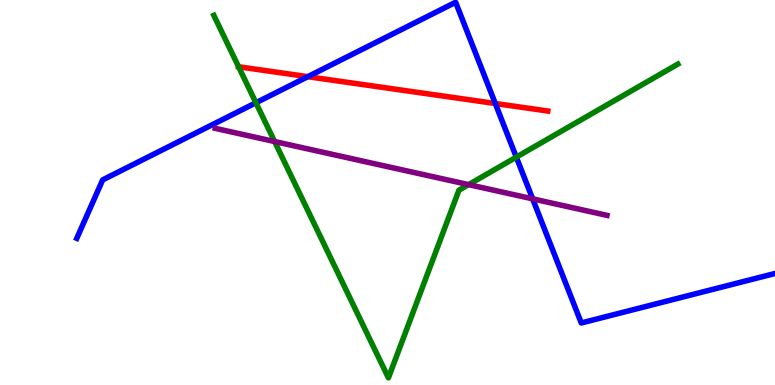[{'lines': ['blue', 'red'], 'intersections': [{'x': 3.97, 'y': 8.01}, {'x': 6.39, 'y': 7.31}]}, {'lines': ['green', 'red'], 'intersections': [{'x': 3.08, 'y': 8.27}]}, {'lines': ['purple', 'red'], 'intersections': []}, {'lines': ['blue', 'green'], 'intersections': [{'x': 3.3, 'y': 7.33}, {'x': 6.66, 'y': 5.92}]}, {'lines': ['blue', 'purple'], 'intersections': [{'x': 6.87, 'y': 4.84}]}, {'lines': ['green', 'purple'], 'intersections': [{'x': 3.54, 'y': 6.32}, {'x': 6.05, 'y': 5.2}]}]